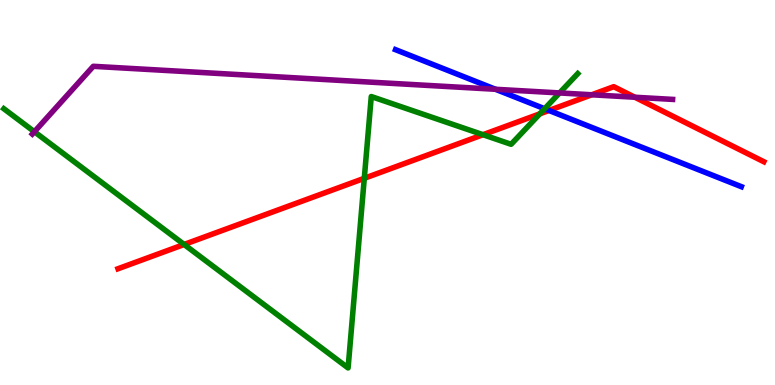[{'lines': ['blue', 'red'], 'intersections': [{'x': 7.08, 'y': 7.13}]}, {'lines': ['green', 'red'], 'intersections': [{'x': 2.38, 'y': 3.65}, {'x': 4.7, 'y': 5.37}, {'x': 6.23, 'y': 6.5}, {'x': 6.97, 'y': 7.04}]}, {'lines': ['purple', 'red'], 'intersections': [{'x': 7.63, 'y': 7.54}, {'x': 8.19, 'y': 7.47}]}, {'lines': ['blue', 'green'], 'intersections': [{'x': 7.03, 'y': 7.18}]}, {'lines': ['blue', 'purple'], 'intersections': [{'x': 6.39, 'y': 7.68}]}, {'lines': ['green', 'purple'], 'intersections': [{'x': 0.444, 'y': 6.58}, {'x': 7.22, 'y': 7.59}]}]